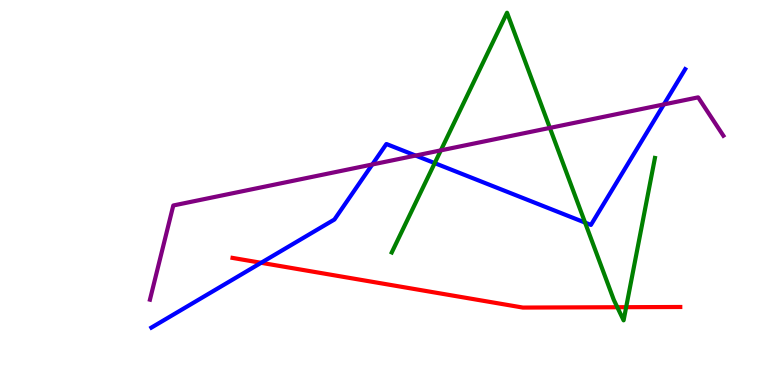[{'lines': ['blue', 'red'], 'intersections': [{'x': 3.37, 'y': 3.17}]}, {'lines': ['green', 'red'], 'intersections': [{'x': 7.97, 'y': 2.02}, {'x': 8.08, 'y': 2.02}]}, {'lines': ['purple', 'red'], 'intersections': []}, {'lines': ['blue', 'green'], 'intersections': [{'x': 5.61, 'y': 5.76}, {'x': 7.55, 'y': 4.22}]}, {'lines': ['blue', 'purple'], 'intersections': [{'x': 4.8, 'y': 5.73}, {'x': 5.36, 'y': 5.96}, {'x': 8.57, 'y': 7.29}]}, {'lines': ['green', 'purple'], 'intersections': [{'x': 5.69, 'y': 6.09}, {'x': 7.1, 'y': 6.68}]}]